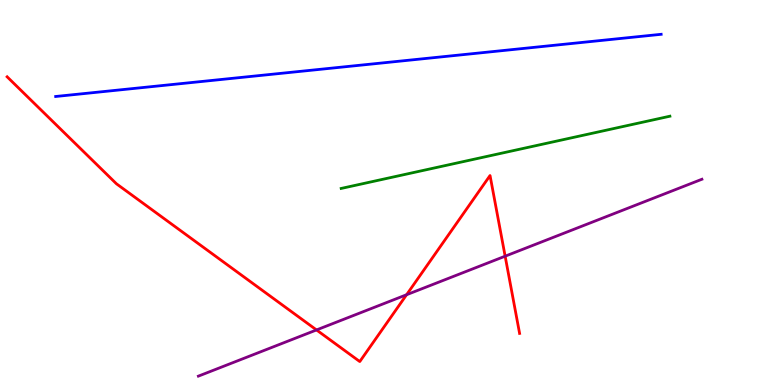[{'lines': ['blue', 'red'], 'intersections': []}, {'lines': ['green', 'red'], 'intersections': []}, {'lines': ['purple', 'red'], 'intersections': [{'x': 4.08, 'y': 1.43}, {'x': 5.25, 'y': 2.34}, {'x': 6.52, 'y': 3.35}]}, {'lines': ['blue', 'green'], 'intersections': []}, {'lines': ['blue', 'purple'], 'intersections': []}, {'lines': ['green', 'purple'], 'intersections': []}]